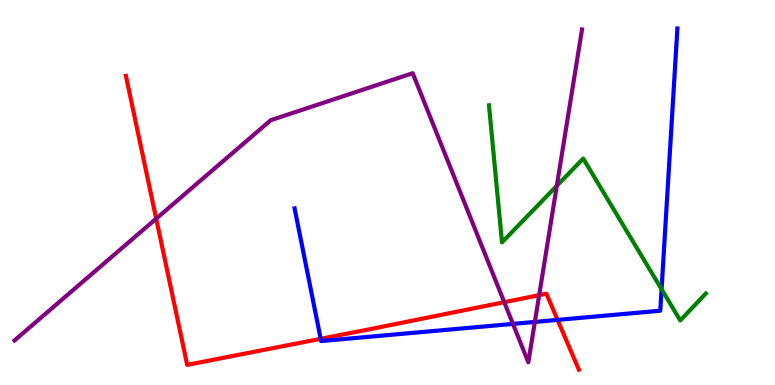[{'lines': ['blue', 'red'], 'intersections': [{'x': 4.14, 'y': 1.2}, {'x': 7.19, 'y': 1.69}]}, {'lines': ['green', 'red'], 'intersections': []}, {'lines': ['purple', 'red'], 'intersections': [{'x': 2.02, 'y': 4.32}, {'x': 6.51, 'y': 2.15}, {'x': 6.96, 'y': 2.33}]}, {'lines': ['blue', 'green'], 'intersections': [{'x': 8.54, 'y': 2.49}]}, {'lines': ['blue', 'purple'], 'intersections': [{'x': 6.62, 'y': 1.59}, {'x': 6.9, 'y': 1.64}]}, {'lines': ['green', 'purple'], 'intersections': [{'x': 7.18, 'y': 5.17}]}]